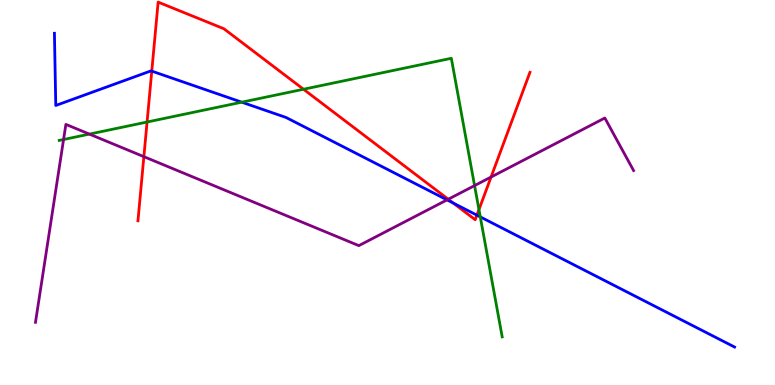[{'lines': ['blue', 'red'], 'intersections': [{'x': 1.96, 'y': 8.15}, {'x': 5.85, 'y': 4.73}, {'x': 6.15, 'y': 4.41}]}, {'lines': ['green', 'red'], 'intersections': [{'x': 1.9, 'y': 6.83}, {'x': 3.92, 'y': 7.68}, {'x': 6.18, 'y': 4.56}]}, {'lines': ['purple', 'red'], 'intersections': [{'x': 1.86, 'y': 5.93}, {'x': 5.78, 'y': 4.82}, {'x': 6.34, 'y': 5.4}]}, {'lines': ['blue', 'green'], 'intersections': [{'x': 3.12, 'y': 7.35}, {'x': 6.2, 'y': 4.37}]}, {'lines': ['blue', 'purple'], 'intersections': [{'x': 5.77, 'y': 4.81}]}, {'lines': ['green', 'purple'], 'intersections': [{'x': 0.82, 'y': 6.38}, {'x': 1.15, 'y': 6.52}, {'x': 6.12, 'y': 5.18}]}]